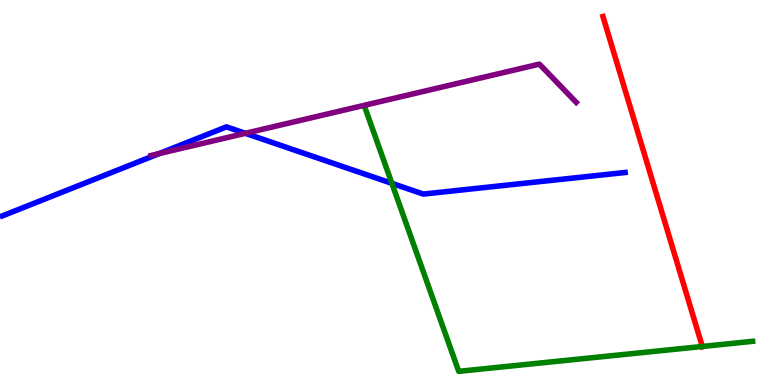[{'lines': ['blue', 'red'], 'intersections': []}, {'lines': ['green', 'red'], 'intersections': [{'x': 9.06, 'y': 1.0}]}, {'lines': ['purple', 'red'], 'intersections': []}, {'lines': ['blue', 'green'], 'intersections': [{'x': 5.06, 'y': 5.24}]}, {'lines': ['blue', 'purple'], 'intersections': [{'x': 2.05, 'y': 6.01}, {'x': 3.17, 'y': 6.54}]}, {'lines': ['green', 'purple'], 'intersections': []}]